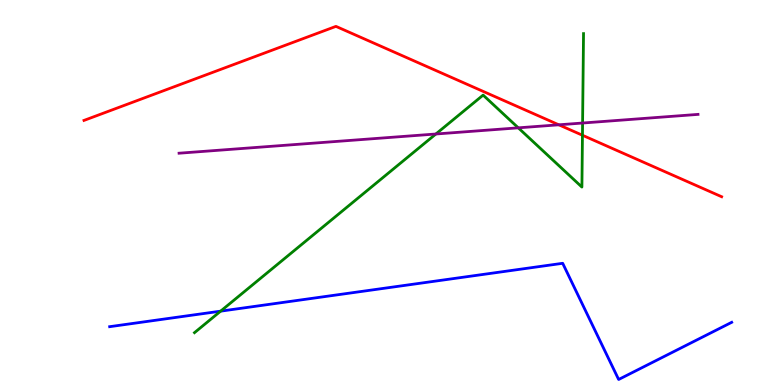[{'lines': ['blue', 'red'], 'intersections': []}, {'lines': ['green', 'red'], 'intersections': [{'x': 7.52, 'y': 6.49}]}, {'lines': ['purple', 'red'], 'intersections': [{'x': 7.21, 'y': 6.76}]}, {'lines': ['blue', 'green'], 'intersections': [{'x': 2.85, 'y': 1.92}]}, {'lines': ['blue', 'purple'], 'intersections': []}, {'lines': ['green', 'purple'], 'intersections': [{'x': 5.62, 'y': 6.52}, {'x': 6.69, 'y': 6.68}, {'x': 7.52, 'y': 6.8}]}]